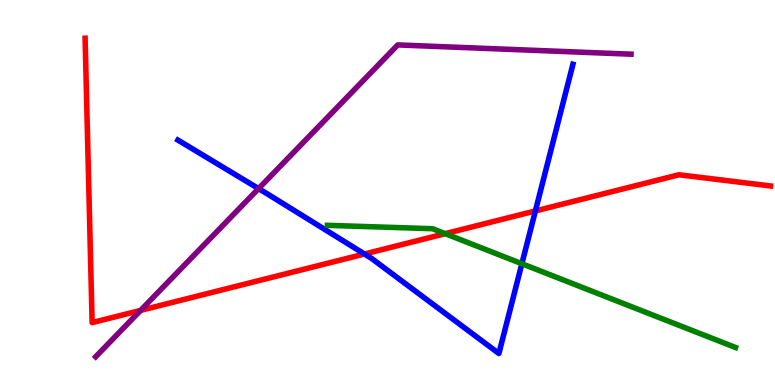[{'lines': ['blue', 'red'], 'intersections': [{'x': 4.7, 'y': 3.4}, {'x': 6.91, 'y': 4.52}]}, {'lines': ['green', 'red'], 'intersections': [{'x': 5.74, 'y': 3.93}]}, {'lines': ['purple', 'red'], 'intersections': [{'x': 1.81, 'y': 1.94}]}, {'lines': ['blue', 'green'], 'intersections': [{'x': 6.73, 'y': 3.15}]}, {'lines': ['blue', 'purple'], 'intersections': [{'x': 3.34, 'y': 5.1}]}, {'lines': ['green', 'purple'], 'intersections': []}]